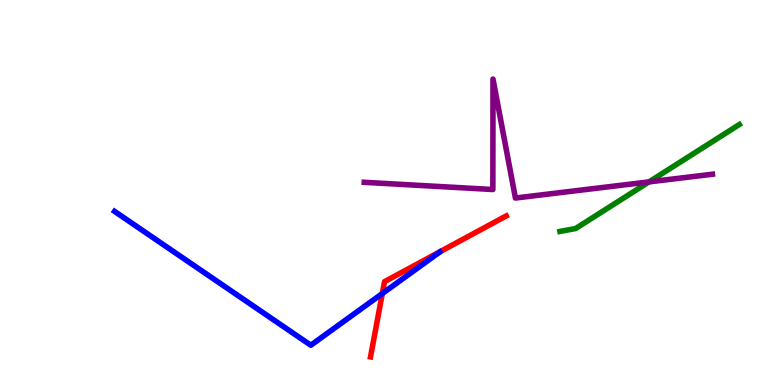[{'lines': ['blue', 'red'], 'intersections': [{'x': 4.93, 'y': 2.38}]}, {'lines': ['green', 'red'], 'intersections': []}, {'lines': ['purple', 'red'], 'intersections': []}, {'lines': ['blue', 'green'], 'intersections': []}, {'lines': ['blue', 'purple'], 'intersections': []}, {'lines': ['green', 'purple'], 'intersections': [{'x': 8.37, 'y': 5.28}]}]